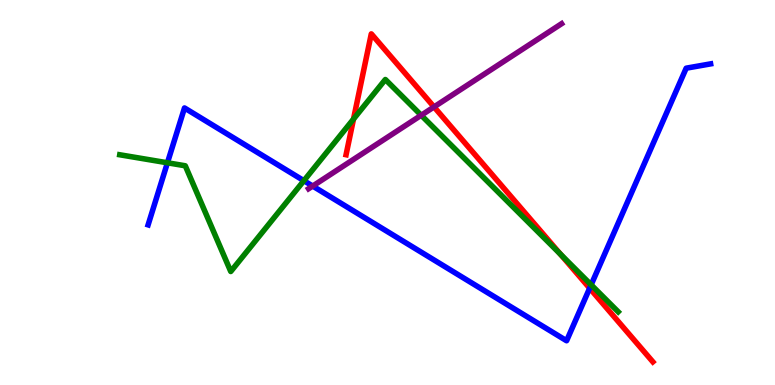[{'lines': ['blue', 'red'], 'intersections': [{'x': 7.61, 'y': 2.51}]}, {'lines': ['green', 'red'], 'intersections': [{'x': 4.56, 'y': 6.91}, {'x': 7.23, 'y': 3.4}]}, {'lines': ['purple', 'red'], 'intersections': [{'x': 5.6, 'y': 7.22}]}, {'lines': ['blue', 'green'], 'intersections': [{'x': 2.16, 'y': 5.77}, {'x': 3.92, 'y': 5.31}, {'x': 7.63, 'y': 2.6}]}, {'lines': ['blue', 'purple'], 'intersections': [{'x': 4.03, 'y': 5.17}]}, {'lines': ['green', 'purple'], 'intersections': [{'x': 5.43, 'y': 7.01}]}]